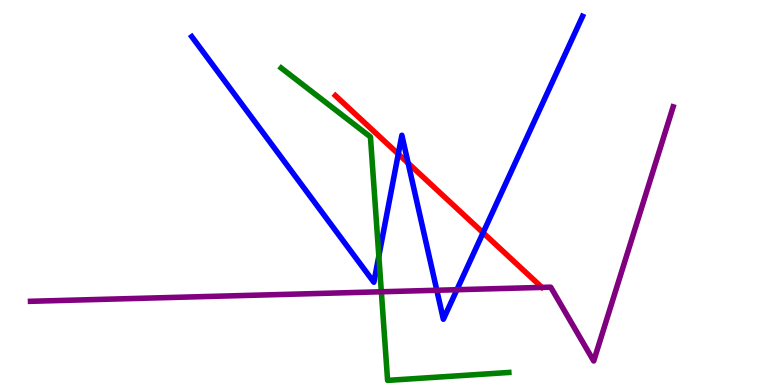[{'lines': ['blue', 'red'], 'intersections': [{'x': 5.14, 'y': 6.0}, {'x': 5.27, 'y': 5.76}, {'x': 6.23, 'y': 3.95}]}, {'lines': ['green', 'red'], 'intersections': []}, {'lines': ['purple', 'red'], 'intersections': []}, {'lines': ['blue', 'green'], 'intersections': [{'x': 4.89, 'y': 3.35}]}, {'lines': ['blue', 'purple'], 'intersections': [{'x': 5.64, 'y': 2.46}, {'x': 5.9, 'y': 2.47}]}, {'lines': ['green', 'purple'], 'intersections': [{'x': 4.92, 'y': 2.42}]}]